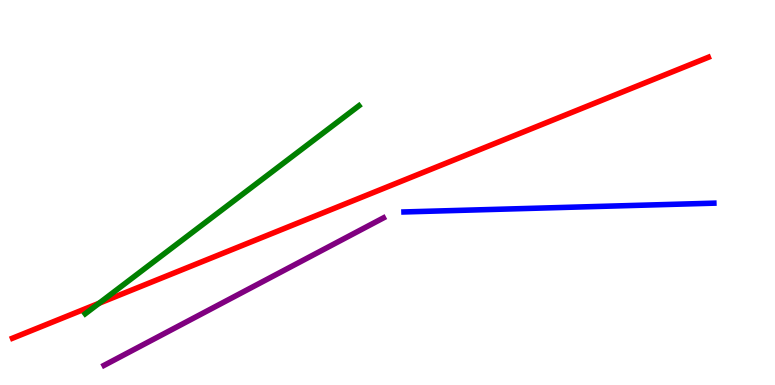[{'lines': ['blue', 'red'], 'intersections': []}, {'lines': ['green', 'red'], 'intersections': [{'x': 1.28, 'y': 2.12}]}, {'lines': ['purple', 'red'], 'intersections': []}, {'lines': ['blue', 'green'], 'intersections': []}, {'lines': ['blue', 'purple'], 'intersections': []}, {'lines': ['green', 'purple'], 'intersections': []}]